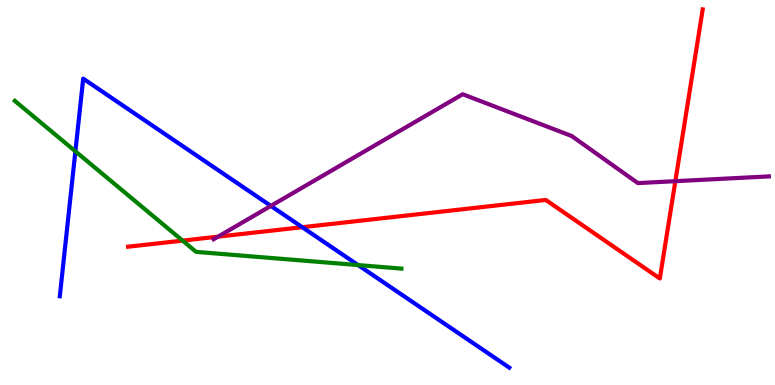[{'lines': ['blue', 'red'], 'intersections': [{'x': 3.9, 'y': 4.1}]}, {'lines': ['green', 'red'], 'intersections': [{'x': 2.36, 'y': 3.75}]}, {'lines': ['purple', 'red'], 'intersections': [{'x': 2.81, 'y': 3.85}, {'x': 8.71, 'y': 5.29}]}, {'lines': ['blue', 'green'], 'intersections': [{'x': 0.973, 'y': 6.07}, {'x': 4.62, 'y': 3.11}]}, {'lines': ['blue', 'purple'], 'intersections': [{'x': 3.5, 'y': 4.65}]}, {'lines': ['green', 'purple'], 'intersections': []}]